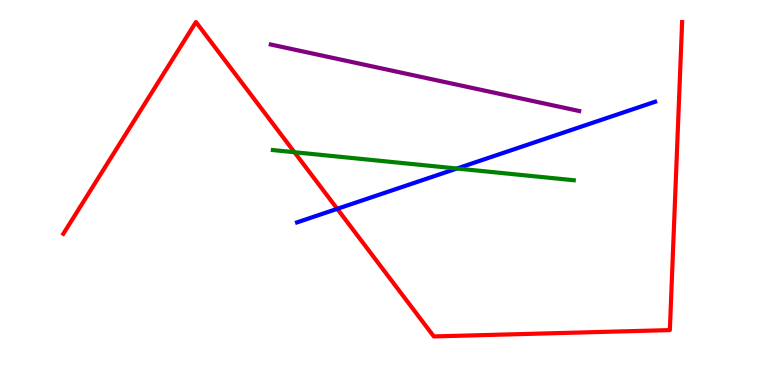[{'lines': ['blue', 'red'], 'intersections': [{'x': 4.35, 'y': 4.58}]}, {'lines': ['green', 'red'], 'intersections': [{'x': 3.8, 'y': 6.05}]}, {'lines': ['purple', 'red'], 'intersections': []}, {'lines': ['blue', 'green'], 'intersections': [{'x': 5.9, 'y': 5.62}]}, {'lines': ['blue', 'purple'], 'intersections': []}, {'lines': ['green', 'purple'], 'intersections': []}]